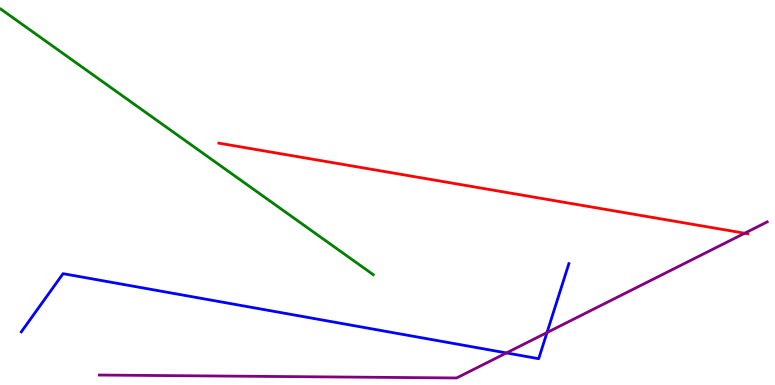[{'lines': ['blue', 'red'], 'intersections': []}, {'lines': ['green', 'red'], 'intersections': []}, {'lines': ['purple', 'red'], 'intersections': [{'x': 9.61, 'y': 3.94}]}, {'lines': ['blue', 'green'], 'intersections': []}, {'lines': ['blue', 'purple'], 'intersections': [{'x': 6.53, 'y': 0.833}, {'x': 7.06, 'y': 1.36}]}, {'lines': ['green', 'purple'], 'intersections': []}]